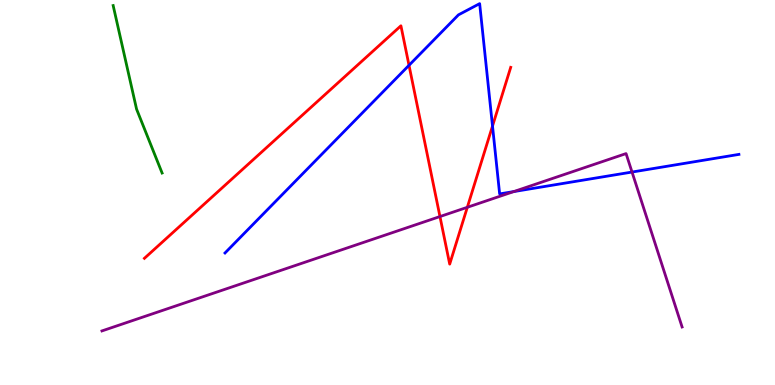[{'lines': ['blue', 'red'], 'intersections': [{'x': 5.28, 'y': 8.3}, {'x': 6.35, 'y': 6.73}]}, {'lines': ['green', 'red'], 'intersections': []}, {'lines': ['purple', 'red'], 'intersections': [{'x': 5.68, 'y': 4.38}, {'x': 6.03, 'y': 4.62}]}, {'lines': ['blue', 'green'], 'intersections': []}, {'lines': ['blue', 'purple'], 'intersections': [{'x': 6.63, 'y': 5.02}, {'x': 8.16, 'y': 5.53}]}, {'lines': ['green', 'purple'], 'intersections': []}]